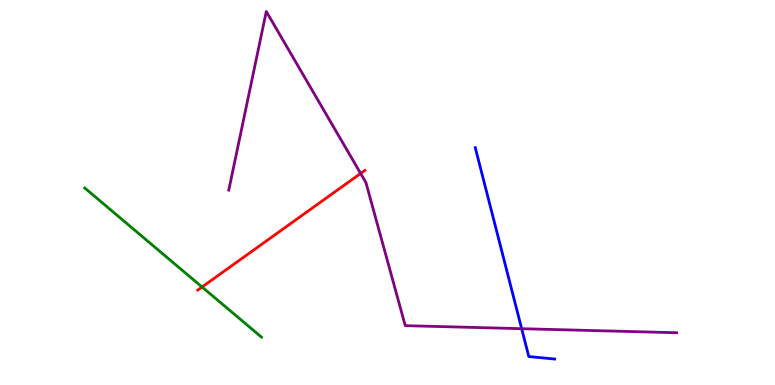[{'lines': ['blue', 'red'], 'intersections': []}, {'lines': ['green', 'red'], 'intersections': [{'x': 2.61, 'y': 2.55}]}, {'lines': ['purple', 'red'], 'intersections': [{'x': 4.65, 'y': 5.49}]}, {'lines': ['blue', 'green'], 'intersections': []}, {'lines': ['blue', 'purple'], 'intersections': [{'x': 6.73, 'y': 1.46}]}, {'lines': ['green', 'purple'], 'intersections': []}]